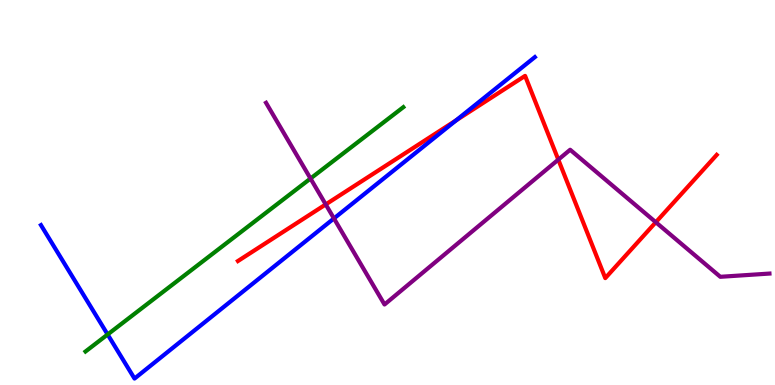[{'lines': ['blue', 'red'], 'intersections': [{'x': 5.89, 'y': 6.87}]}, {'lines': ['green', 'red'], 'intersections': []}, {'lines': ['purple', 'red'], 'intersections': [{'x': 4.2, 'y': 4.69}, {'x': 7.2, 'y': 5.85}, {'x': 8.46, 'y': 4.23}]}, {'lines': ['blue', 'green'], 'intersections': [{'x': 1.39, 'y': 1.31}]}, {'lines': ['blue', 'purple'], 'intersections': [{'x': 4.31, 'y': 4.33}]}, {'lines': ['green', 'purple'], 'intersections': [{'x': 4.01, 'y': 5.36}]}]